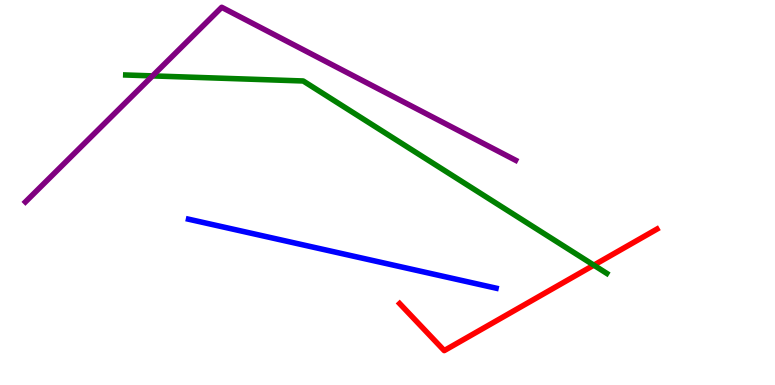[{'lines': ['blue', 'red'], 'intersections': []}, {'lines': ['green', 'red'], 'intersections': [{'x': 7.66, 'y': 3.11}]}, {'lines': ['purple', 'red'], 'intersections': []}, {'lines': ['blue', 'green'], 'intersections': []}, {'lines': ['blue', 'purple'], 'intersections': []}, {'lines': ['green', 'purple'], 'intersections': [{'x': 1.97, 'y': 8.03}]}]